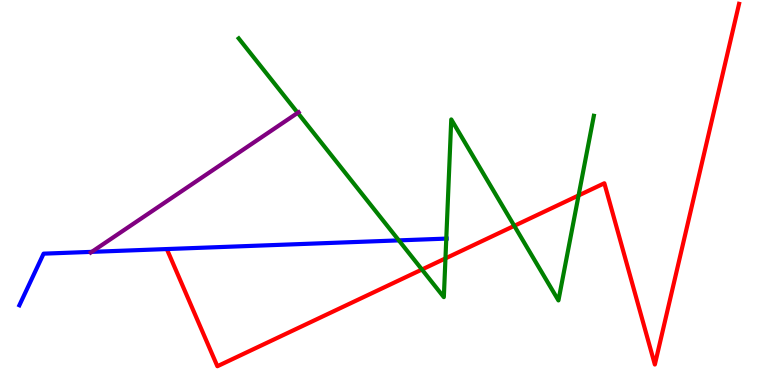[{'lines': ['blue', 'red'], 'intersections': []}, {'lines': ['green', 'red'], 'intersections': [{'x': 5.44, 'y': 3.0}, {'x': 5.75, 'y': 3.29}, {'x': 6.64, 'y': 4.13}, {'x': 7.47, 'y': 4.92}]}, {'lines': ['purple', 'red'], 'intersections': []}, {'lines': ['blue', 'green'], 'intersections': [{'x': 5.15, 'y': 3.76}, {'x': 5.76, 'y': 3.8}]}, {'lines': ['blue', 'purple'], 'intersections': [{'x': 1.18, 'y': 3.46}]}, {'lines': ['green', 'purple'], 'intersections': [{'x': 3.84, 'y': 7.07}]}]